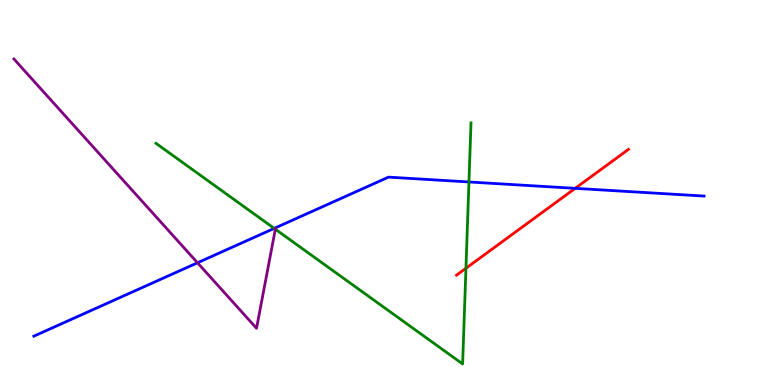[{'lines': ['blue', 'red'], 'intersections': [{'x': 7.42, 'y': 5.11}]}, {'lines': ['green', 'red'], 'intersections': [{'x': 6.01, 'y': 3.03}]}, {'lines': ['purple', 'red'], 'intersections': []}, {'lines': ['blue', 'green'], 'intersections': [{'x': 3.54, 'y': 4.07}, {'x': 6.05, 'y': 5.27}]}, {'lines': ['blue', 'purple'], 'intersections': [{'x': 2.55, 'y': 3.17}]}, {'lines': ['green', 'purple'], 'intersections': [{'x': 3.55, 'y': 4.05}]}]